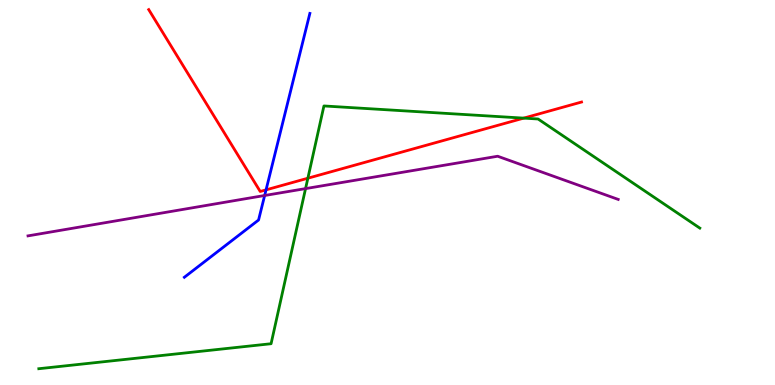[{'lines': ['blue', 'red'], 'intersections': [{'x': 3.43, 'y': 5.07}]}, {'lines': ['green', 'red'], 'intersections': [{'x': 3.97, 'y': 5.37}, {'x': 6.76, 'y': 6.93}]}, {'lines': ['purple', 'red'], 'intersections': []}, {'lines': ['blue', 'green'], 'intersections': []}, {'lines': ['blue', 'purple'], 'intersections': [{'x': 3.41, 'y': 4.92}]}, {'lines': ['green', 'purple'], 'intersections': [{'x': 3.94, 'y': 5.1}]}]